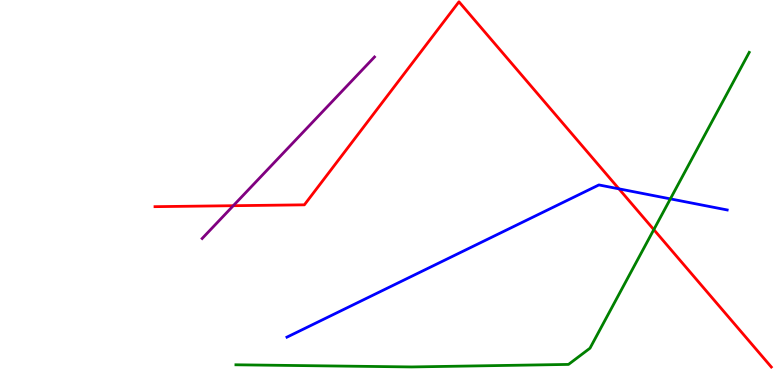[{'lines': ['blue', 'red'], 'intersections': [{'x': 7.99, 'y': 5.1}]}, {'lines': ['green', 'red'], 'intersections': [{'x': 8.44, 'y': 4.04}]}, {'lines': ['purple', 'red'], 'intersections': [{'x': 3.01, 'y': 4.66}]}, {'lines': ['blue', 'green'], 'intersections': [{'x': 8.65, 'y': 4.83}]}, {'lines': ['blue', 'purple'], 'intersections': []}, {'lines': ['green', 'purple'], 'intersections': []}]